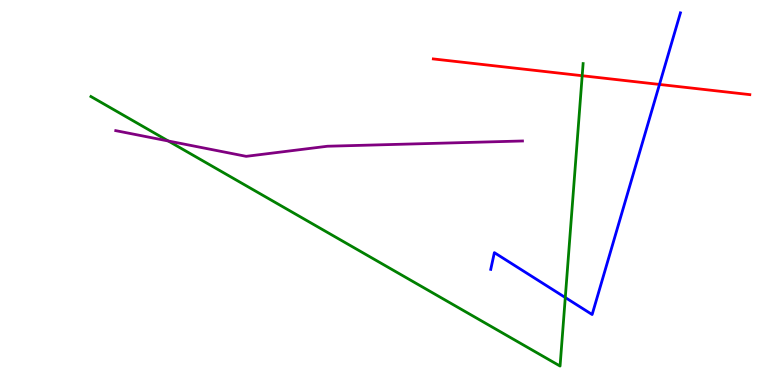[{'lines': ['blue', 'red'], 'intersections': [{'x': 8.51, 'y': 7.81}]}, {'lines': ['green', 'red'], 'intersections': [{'x': 7.51, 'y': 8.03}]}, {'lines': ['purple', 'red'], 'intersections': []}, {'lines': ['blue', 'green'], 'intersections': [{'x': 7.29, 'y': 2.27}]}, {'lines': ['blue', 'purple'], 'intersections': []}, {'lines': ['green', 'purple'], 'intersections': [{'x': 2.17, 'y': 6.34}]}]